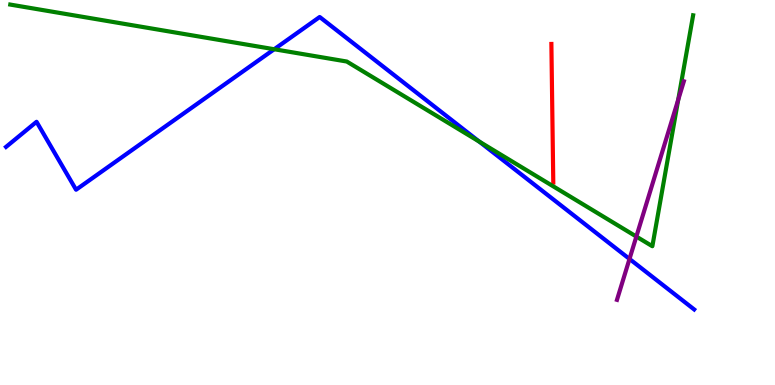[{'lines': ['blue', 'red'], 'intersections': []}, {'lines': ['green', 'red'], 'intersections': []}, {'lines': ['purple', 'red'], 'intersections': []}, {'lines': ['blue', 'green'], 'intersections': [{'x': 3.54, 'y': 8.72}, {'x': 6.18, 'y': 6.32}]}, {'lines': ['blue', 'purple'], 'intersections': [{'x': 8.12, 'y': 3.27}]}, {'lines': ['green', 'purple'], 'intersections': [{'x': 8.21, 'y': 3.86}, {'x': 8.75, 'y': 7.41}]}]